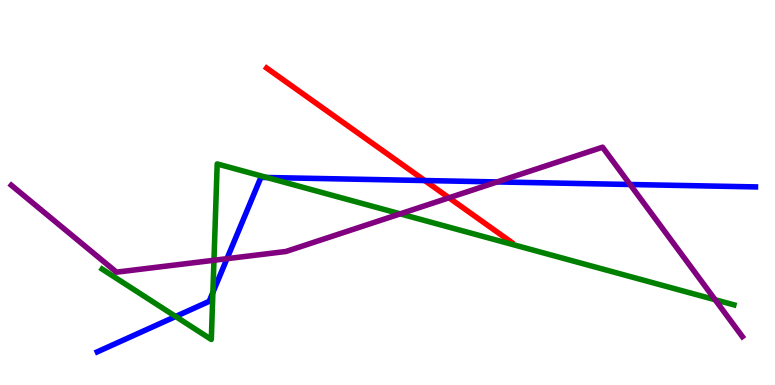[{'lines': ['blue', 'red'], 'intersections': [{'x': 5.48, 'y': 5.31}]}, {'lines': ['green', 'red'], 'intersections': []}, {'lines': ['purple', 'red'], 'intersections': [{'x': 5.79, 'y': 4.86}]}, {'lines': ['blue', 'green'], 'intersections': [{'x': 2.27, 'y': 1.78}, {'x': 2.75, 'y': 2.4}, {'x': 3.44, 'y': 5.39}]}, {'lines': ['blue', 'purple'], 'intersections': [{'x': 2.93, 'y': 3.28}, {'x': 6.41, 'y': 5.27}, {'x': 8.13, 'y': 5.21}]}, {'lines': ['green', 'purple'], 'intersections': [{'x': 2.76, 'y': 3.24}, {'x': 5.16, 'y': 4.45}, {'x': 9.23, 'y': 2.21}]}]